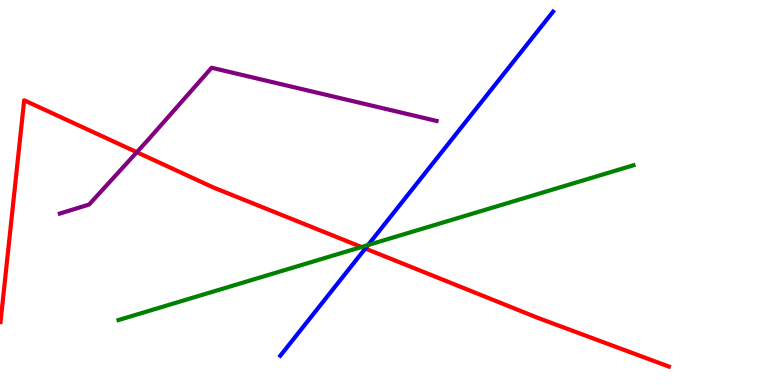[{'lines': ['blue', 'red'], 'intersections': [{'x': 4.71, 'y': 3.54}]}, {'lines': ['green', 'red'], 'intersections': [{'x': 4.66, 'y': 3.58}]}, {'lines': ['purple', 'red'], 'intersections': [{'x': 1.77, 'y': 6.05}]}, {'lines': ['blue', 'green'], 'intersections': [{'x': 4.75, 'y': 3.64}]}, {'lines': ['blue', 'purple'], 'intersections': []}, {'lines': ['green', 'purple'], 'intersections': []}]